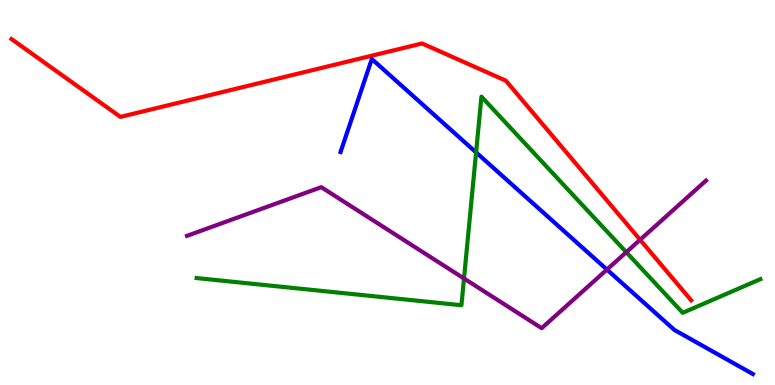[{'lines': ['blue', 'red'], 'intersections': []}, {'lines': ['green', 'red'], 'intersections': []}, {'lines': ['purple', 'red'], 'intersections': [{'x': 8.26, 'y': 3.77}]}, {'lines': ['blue', 'green'], 'intersections': [{'x': 6.14, 'y': 6.04}]}, {'lines': ['blue', 'purple'], 'intersections': [{'x': 7.83, 'y': 3.0}]}, {'lines': ['green', 'purple'], 'intersections': [{'x': 5.99, 'y': 2.77}, {'x': 8.08, 'y': 3.45}]}]